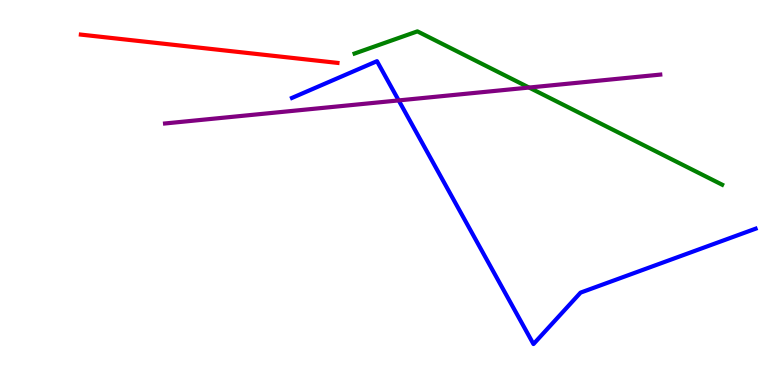[{'lines': ['blue', 'red'], 'intersections': []}, {'lines': ['green', 'red'], 'intersections': []}, {'lines': ['purple', 'red'], 'intersections': []}, {'lines': ['blue', 'green'], 'intersections': []}, {'lines': ['blue', 'purple'], 'intersections': [{'x': 5.14, 'y': 7.39}]}, {'lines': ['green', 'purple'], 'intersections': [{'x': 6.83, 'y': 7.73}]}]